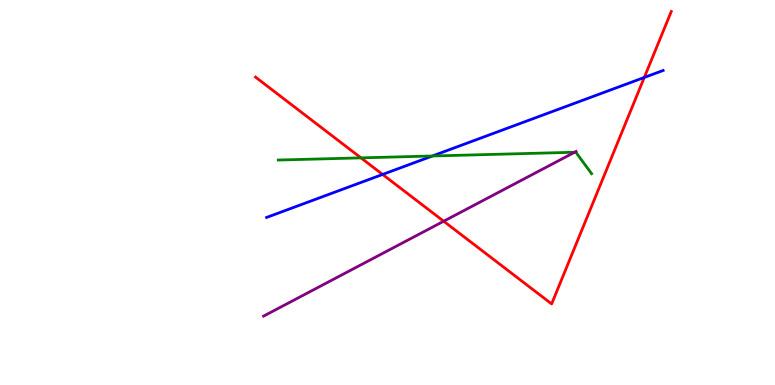[{'lines': ['blue', 'red'], 'intersections': [{'x': 4.94, 'y': 5.47}, {'x': 8.31, 'y': 7.99}]}, {'lines': ['green', 'red'], 'intersections': [{'x': 4.66, 'y': 5.9}]}, {'lines': ['purple', 'red'], 'intersections': [{'x': 5.73, 'y': 4.25}]}, {'lines': ['blue', 'green'], 'intersections': [{'x': 5.58, 'y': 5.95}]}, {'lines': ['blue', 'purple'], 'intersections': []}, {'lines': ['green', 'purple'], 'intersections': [{'x': 7.41, 'y': 6.05}]}]